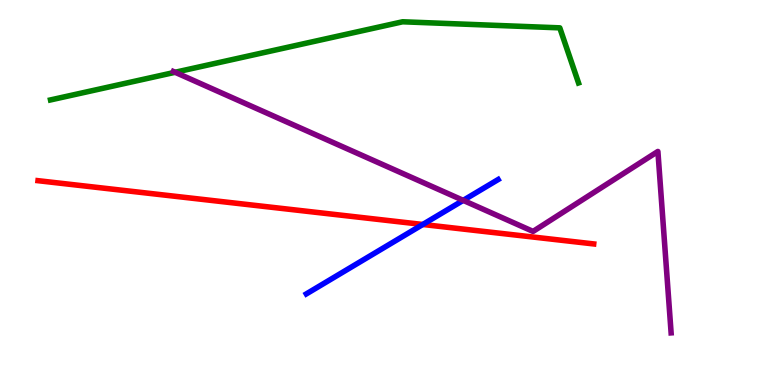[{'lines': ['blue', 'red'], 'intersections': [{'x': 5.46, 'y': 4.17}]}, {'lines': ['green', 'red'], 'intersections': []}, {'lines': ['purple', 'red'], 'intersections': []}, {'lines': ['blue', 'green'], 'intersections': []}, {'lines': ['blue', 'purple'], 'intersections': [{'x': 5.98, 'y': 4.8}]}, {'lines': ['green', 'purple'], 'intersections': [{'x': 2.26, 'y': 8.12}]}]